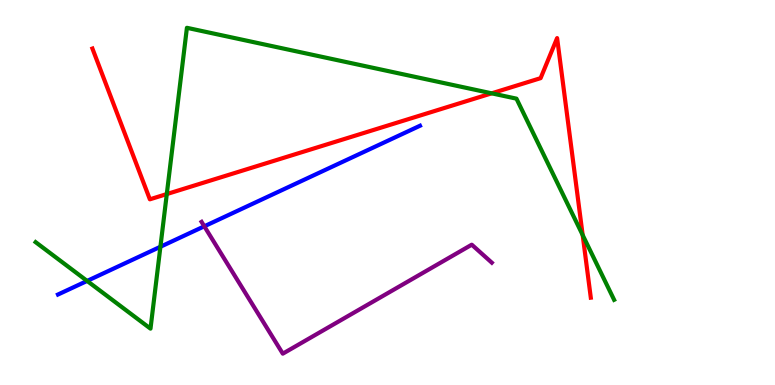[{'lines': ['blue', 'red'], 'intersections': []}, {'lines': ['green', 'red'], 'intersections': [{'x': 2.15, 'y': 4.96}, {'x': 6.34, 'y': 7.58}, {'x': 7.52, 'y': 3.89}]}, {'lines': ['purple', 'red'], 'intersections': []}, {'lines': ['blue', 'green'], 'intersections': [{'x': 1.12, 'y': 2.7}, {'x': 2.07, 'y': 3.59}]}, {'lines': ['blue', 'purple'], 'intersections': [{'x': 2.64, 'y': 4.12}]}, {'lines': ['green', 'purple'], 'intersections': []}]